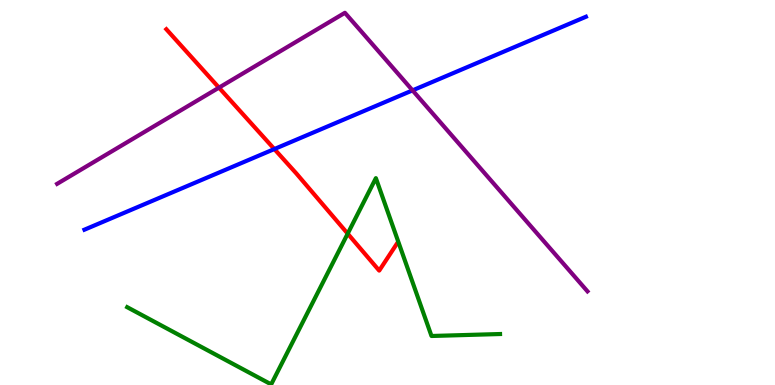[{'lines': ['blue', 'red'], 'intersections': [{'x': 3.54, 'y': 6.13}]}, {'lines': ['green', 'red'], 'intersections': [{'x': 4.49, 'y': 3.93}]}, {'lines': ['purple', 'red'], 'intersections': [{'x': 2.83, 'y': 7.72}]}, {'lines': ['blue', 'green'], 'intersections': []}, {'lines': ['blue', 'purple'], 'intersections': [{'x': 5.32, 'y': 7.65}]}, {'lines': ['green', 'purple'], 'intersections': []}]